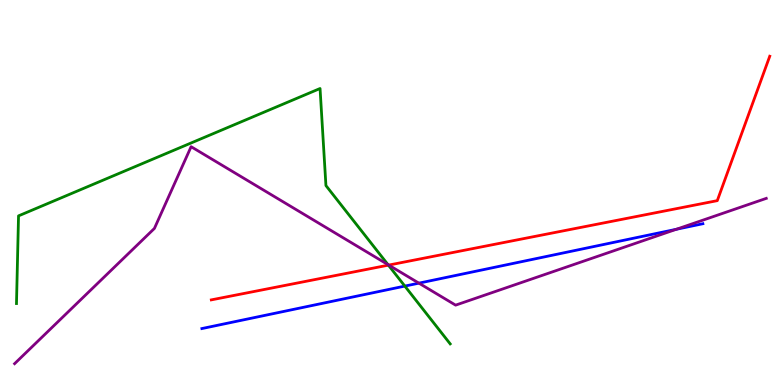[{'lines': ['blue', 'red'], 'intersections': []}, {'lines': ['green', 'red'], 'intersections': [{'x': 5.01, 'y': 3.11}]}, {'lines': ['purple', 'red'], 'intersections': [{'x': 5.02, 'y': 3.11}]}, {'lines': ['blue', 'green'], 'intersections': [{'x': 5.22, 'y': 2.57}]}, {'lines': ['blue', 'purple'], 'intersections': [{'x': 5.41, 'y': 2.65}, {'x': 8.73, 'y': 4.04}]}, {'lines': ['green', 'purple'], 'intersections': [{'x': 5.01, 'y': 3.13}]}]